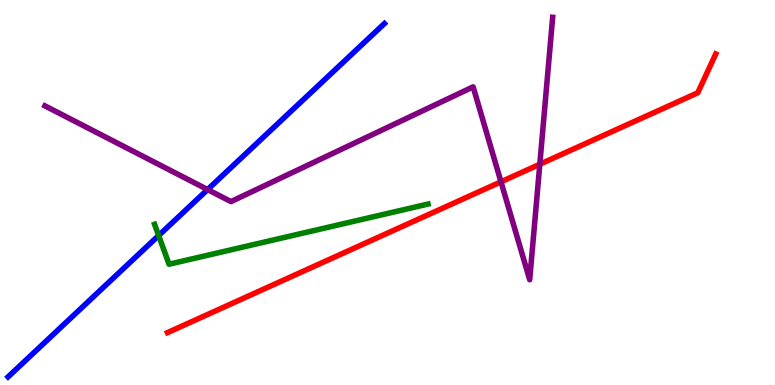[{'lines': ['blue', 'red'], 'intersections': []}, {'lines': ['green', 'red'], 'intersections': []}, {'lines': ['purple', 'red'], 'intersections': [{'x': 6.46, 'y': 5.28}, {'x': 6.97, 'y': 5.73}]}, {'lines': ['blue', 'green'], 'intersections': [{'x': 2.05, 'y': 3.88}]}, {'lines': ['blue', 'purple'], 'intersections': [{'x': 2.68, 'y': 5.08}]}, {'lines': ['green', 'purple'], 'intersections': []}]